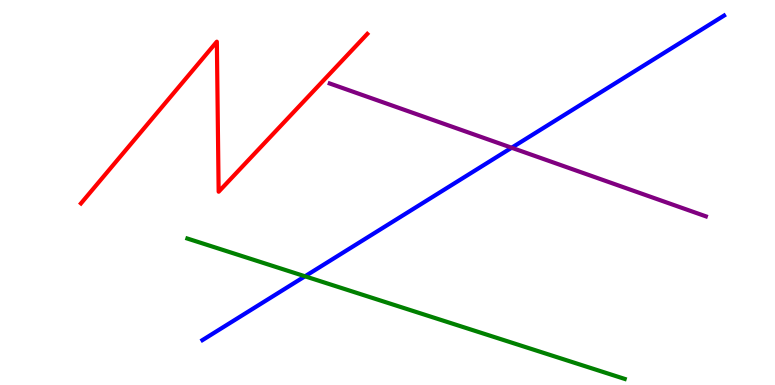[{'lines': ['blue', 'red'], 'intersections': []}, {'lines': ['green', 'red'], 'intersections': []}, {'lines': ['purple', 'red'], 'intersections': []}, {'lines': ['blue', 'green'], 'intersections': [{'x': 3.94, 'y': 2.82}]}, {'lines': ['blue', 'purple'], 'intersections': [{'x': 6.6, 'y': 6.16}]}, {'lines': ['green', 'purple'], 'intersections': []}]